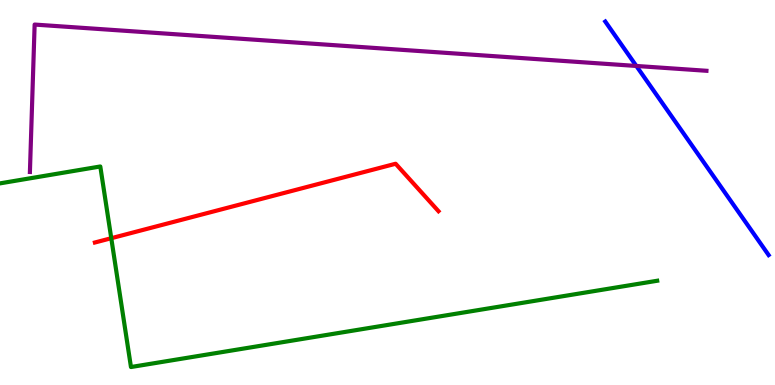[{'lines': ['blue', 'red'], 'intersections': []}, {'lines': ['green', 'red'], 'intersections': [{'x': 1.44, 'y': 3.81}]}, {'lines': ['purple', 'red'], 'intersections': []}, {'lines': ['blue', 'green'], 'intersections': []}, {'lines': ['blue', 'purple'], 'intersections': [{'x': 8.21, 'y': 8.29}]}, {'lines': ['green', 'purple'], 'intersections': []}]